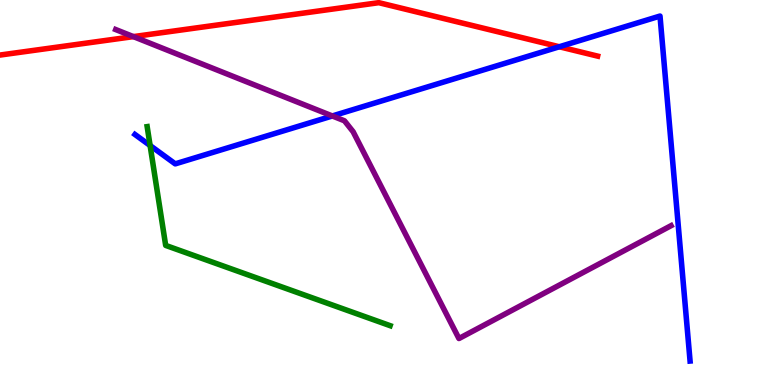[{'lines': ['blue', 'red'], 'intersections': [{'x': 7.22, 'y': 8.79}]}, {'lines': ['green', 'red'], 'intersections': []}, {'lines': ['purple', 'red'], 'intersections': [{'x': 1.72, 'y': 9.05}]}, {'lines': ['blue', 'green'], 'intersections': [{'x': 1.94, 'y': 6.22}]}, {'lines': ['blue', 'purple'], 'intersections': [{'x': 4.29, 'y': 6.99}]}, {'lines': ['green', 'purple'], 'intersections': []}]